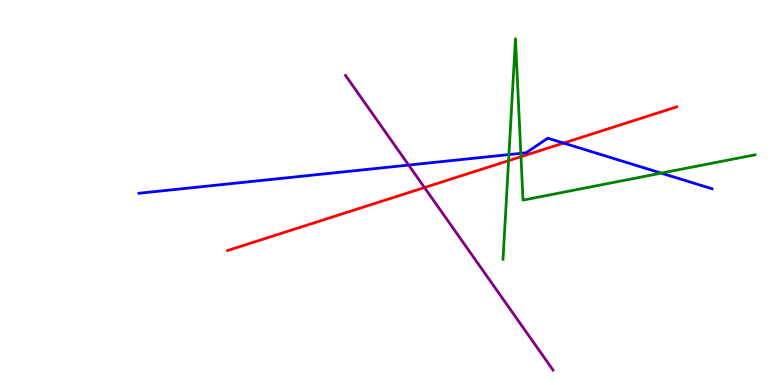[{'lines': ['blue', 'red'], 'intersections': [{'x': 7.27, 'y': 6.28}]}, {'lines': ['green', 'red'], 'intersections': [{'x': 6.56, 'y': 5.83}, {'x': 6.72, 'y': 5.93}]}, {'lines': ['purple', 'red'], 'intersections': [{'x': 5.48, 'y': 5.13}]}, {'lines': ['blue', 'green'], 'intersections': [{'x': 6.57, 'y': 5.98}, {'x': 6.72, 'y': 6.02}, {'x': 8.53, 'y': 5.5}]}, {'lines': ['blue', 'purple'], 'intersections': [{'x': 5.27, 'y': 5.71}]}, {'lines': ['green', 'purple'], 'intersections': []}]